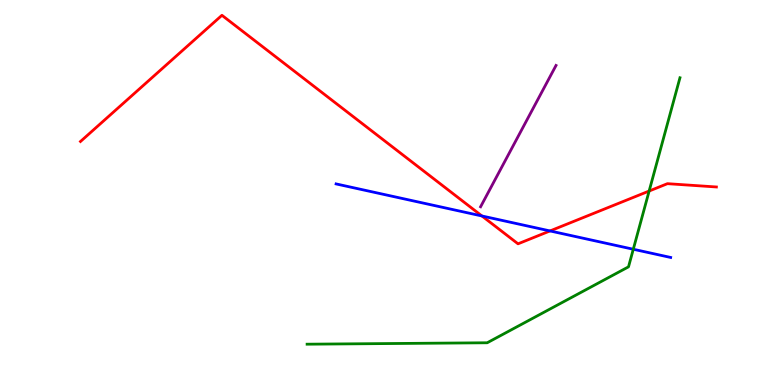[{'lines': ['blue', 'red'], 'intersections': [{'x': 6.22, 'y': 4.39}, {'x': 7.1, 'y': 4.0}]}, {'lines': ['green', 'red'], 'intersections': [{'x': 8.38, 'y': 5.04}]}, {'lines': ['purple', 'red'], 'intersections': []}, {'lines': ['blue', 'green'], 'intersections': [{'x': 8.17, 'y': 3.53}]}, {'lines': ['blue', 'purple'], 'intersections': []}, {'lines': ['green', 'purple'], 'intersections': []}]